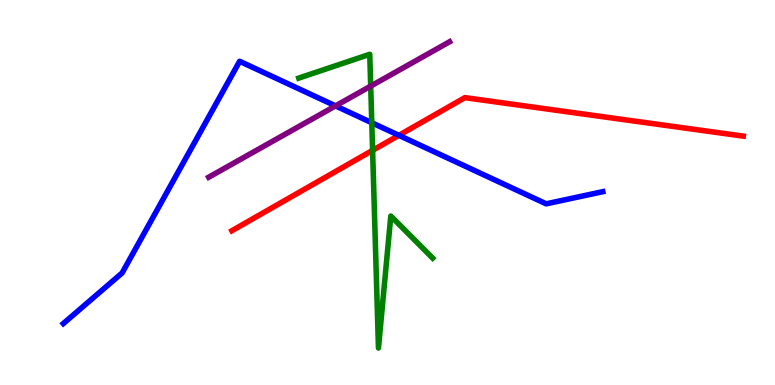[{'lines': ['blue', 'red'], 'intersections': [{'x': 5.15, 'y': 6.48}]}, {'lines': ['green', 'red'], 'intersections': [{'x': 4.81, 'y': 6.09}]}, {'lines': ['purple', 'red'], 'intersections': []}, {'lines': ['blue', 'green'], 'intersections': [{'x': 4.8, 'y': 6.81}]}, {'lines': ['blue', 'purple'], 'intersections': [{'x': 4.33, 'y': 7.25}]}, {'lines': ['green', 'purple'], 'intersections': [{'x': 4.78, 'y': 7.76}]}]